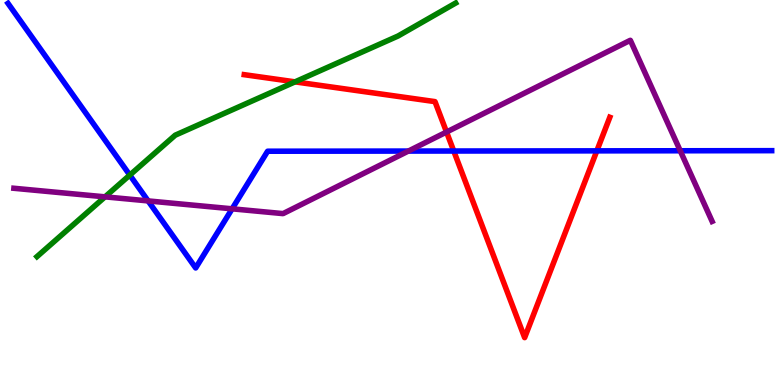[{'lines': ['blue', 'red'], 'intersections': [{'x': 5.85, 'y': 6.08}, {'x': 7.7, 'y': 6.08}]}, {'lines': ['green', 'red'], 'intersections': [{'x': 3.81, 'y': 7.87}]}, {'lines': ['purple', 'red'], 'intersections': [{'x': 5.76, 'y': 6.57}]}, {'lines': ['blue', 'green'], 'intersections': [{'x': 1.67, 'y': 5.45}]}, {'lines': ['blue', 'purple'], 'intersections': [{'x': 1.91, 'y': 4.78}, {'x': 3.0, 'y': 4.58}, {'x': 5.27, 'y': 6.08}, {'x': 8.78, 'y': 6.08}]}, {'lines': ['green', 'purple'], 'intersections': [{'x': 1.36, 'y': 4.89}]}]